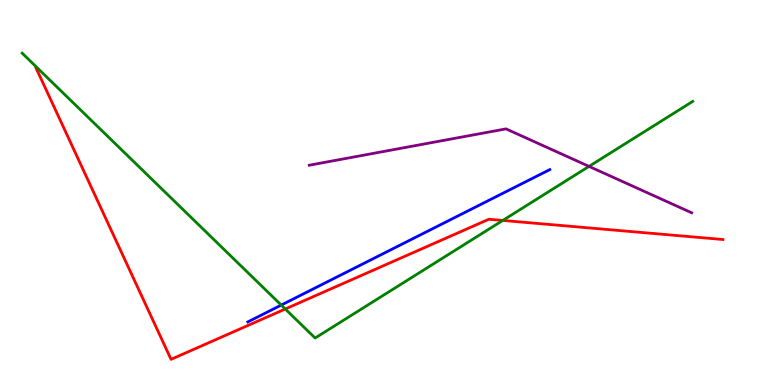[{'lines': ['blue', 'red'], 'intersections': []}, {'lines': ['green', 'red'], 'intersections': [{'x': 3.68, 'y': 1.97}, {'x': 6.49, 'y': 4.27}]}, {'lines': ['purple', 'red'], 'intersections': []}, {'lines': ['blue', 'green'], 'intersections': [{'x': 3.63, 'y': 2.08}]}, {'lines': ['blue', 'purple'], 'intersections': []}, {'lines': ['green', 'purple'], 'intersections': [{'x': 7.6, 'y': 5.68}]}]